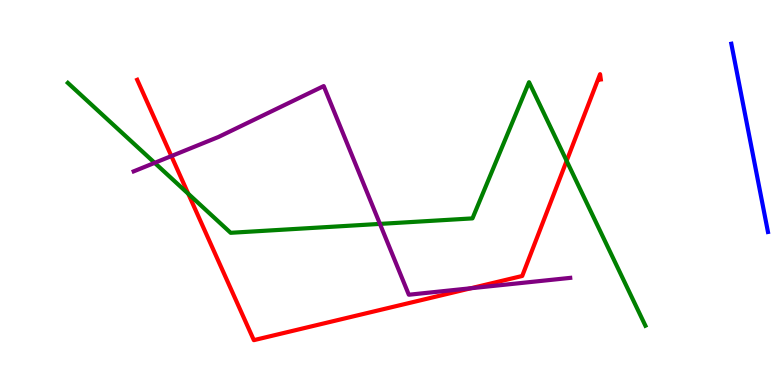[{'lines': ['blue', 'red'], 'intersections': []}, {'lines': ['green', 'red'], 'intersections': [{'x': 2.43, 'y': 4.97}, {'x': 7.31, 'y': 5.82}]}, {'lines': ['purple', 'red'], 'intersections': [{'x': 2.21, 'y': 5.95}, {'x': 6.08, 'y': 2.51}]}, {'lines': ['blue', 'green'], 'intersections': []}, {'lines': ['blue', 'purple'], 'intersections': []}, {'lines': ['green', 'purple'], 'intersections': [{'x': 2.0, 'y': 5.77}, {'x': 4.9, 'y': 4.18}]}]